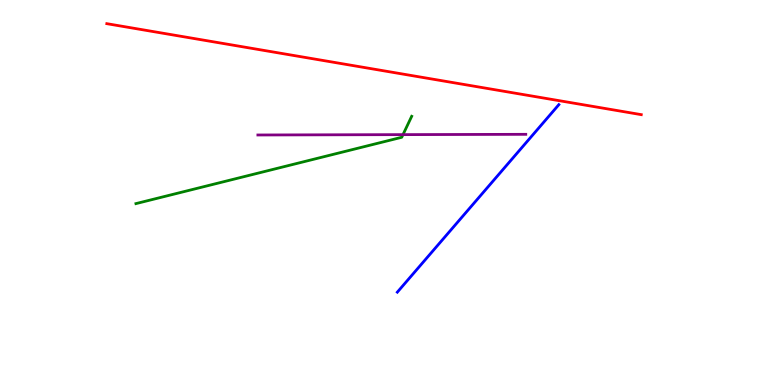[{'lines': ['blue', 'red'], 'intersections': []}, {'lines': ['green', 'red'], 'intersections': []}, {'lines': ['purple', 'red'], 'intersections': []}, {'lines': ['blue', 'green'], 'intersections': []}, {'lines': ['blue', 'purple'], 'intersections': []}, {'lines': ['green', 'purple'], 'intersections': [{'x': 5.2, 'y': 6.5}]}]